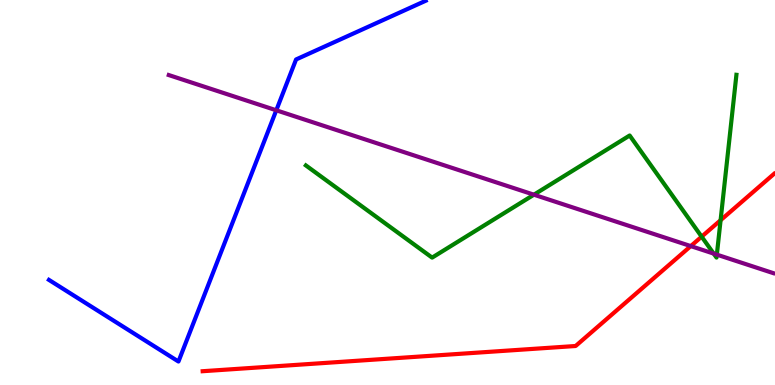[{'lines': ['blue', 'red'], 'intersections': []}, {'lines': ['green', 'red'], 'intersections': [{'x': 9.05, 'y': 3.85}, {'x': 9.3, 'y': 4.28}]}, {'lines': ['purple', 'red'], 'intersections': [{'x': 8.91, 'y': 3.61}]}, {'lines': ['blue', 'green'], 'intersections': []}, {'lines': ['blue', 'purple'], 'intersections': [{'x': 3.57, 'y': 7.14}]}, {'lines': ['green', 'purple'], 'intersections': [{'x': 6.89, 'y': 4.94}, {'x': 9.21, 'y': 3.41}, {'x': 9.25, 'y': 3.39}]}]